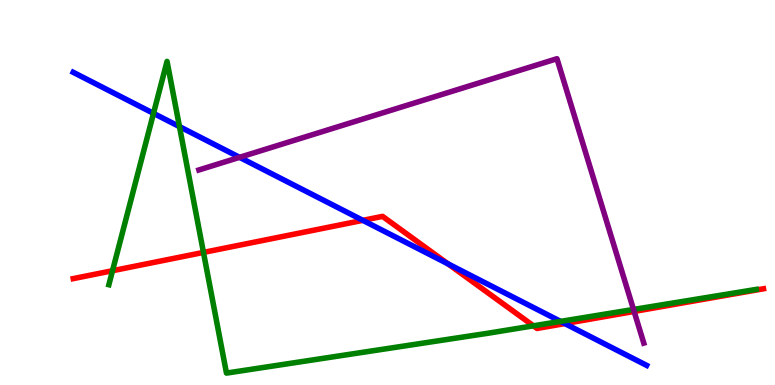[{'lines': ['blue', 'red'], 'intersections': [{'x': 4.68, 'y': 4.28}, {'x': 5.78, 'y': 3.15}, {'x': 7.29, 'y': 1.6}]}, {'lines': ['green', 'red'], 'intersections': [{'x': 1.45, 'y': 2.97}, {'x': 2.63, 'y': 3.44}, {'x': 6.88, 'y': 1.54}]}, {'lines': ['purple', 'red'], 'intersections': [{'x': 8.18, 'y': 1.91}]}, {'lines': ['blue', 'green'], 'intersections': [{'x': 1.98, 'y': 7.06}, {'x': 2.32, 'y': 6.71}, {'x': 7.23, 'y': 1.65}]}, {'lines': ['blue', 'purple'], 'intersections': [{'x': 3.09, 'y': 5.91}]}, {'lines': ['green', 'purple'], 'intersections': [{'x': 8.17, 'y': 1.96}]}]